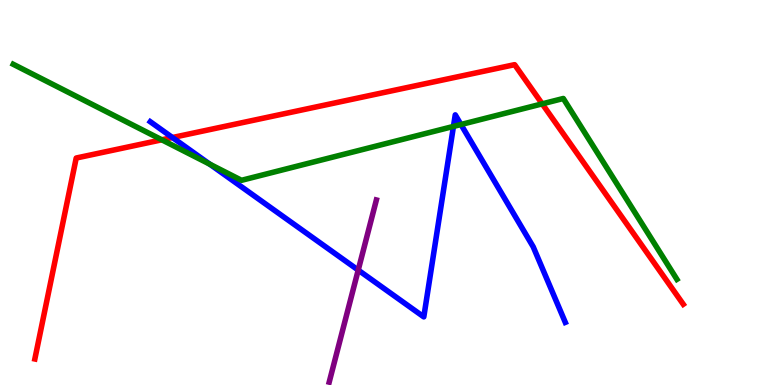[{'lines': ['blue', 'red'], 'intersections': [{'x': 2.22, 'y': 6.43}]}, {'lines': ['green', 'red'], 'intersections': [{'x': 2.09, 'y': 6.37}, {'x': 7.0, 'y': 7.3}]}, {'lines': ['purple', 'red'], 'intersections': []}, {'lines': ['blue', 'green'], 'intersections': [{'x': 2.71, 'y': 5.74}, {'x': 5.85, 'y': 6.72}, {'x': 5.95, 'y': 6.77}]}, {'lines': ['blue', 'purple'], 'intersections': [{'x': 4.62, 'y': 2.98}]}, {'lines': ['green', 'purple'], 'intersections': []}]